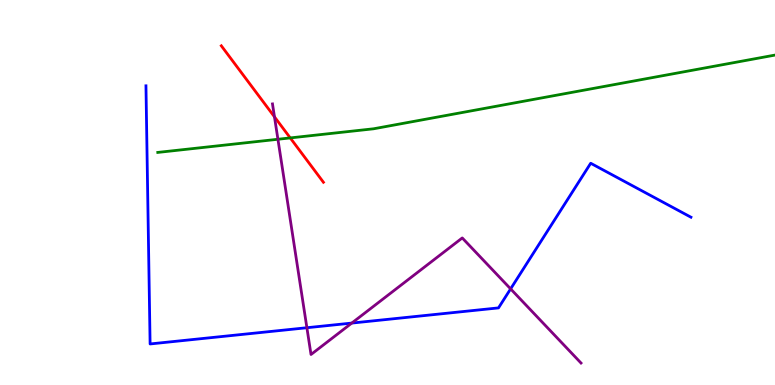[{'lines': ['blue', 'red'], 'intersections': []}, {'lines': ['green', 'red'], 'intersections': [{'x': 3.75, 'y': 6.42}]}, {'lines': ['purple', 'red'], 'intersections': [{'x': 3.54, 'y': 6.97}]}, {'lines': ['blue', 'green'], 'intersections': []}, {'lines': ['blue', 'purple'], 'intersections': [{'x': 3.96, 'y': 1.49}, {'x': 4.54, 'y': 1.61}, {'x': 6.59, 'y': 2.5}]}, {'lines': ['green', 'purple'], 'intersections': [{'x': 3.59, 'y': 6.38}]}]